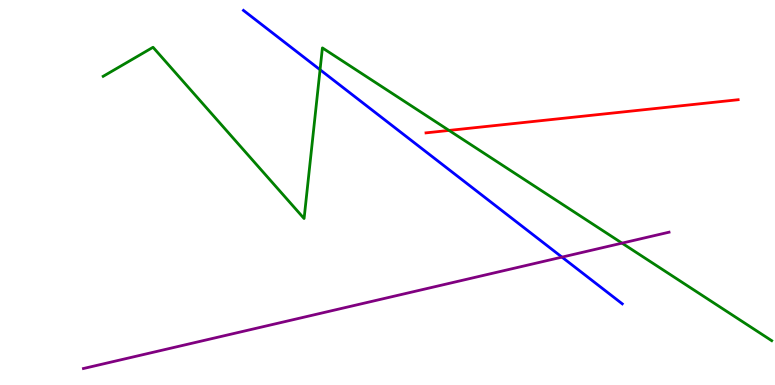[{'lines': ['blue', 'red'], 'intersections': []}, {'lines': ['green', 'red'], 'intersections': [{'x': 5.79, 'y': 6.61}]}, {'lines': ['purple', 'red'], 'intersections': []}, {'lines': ['blue', 'green'], 'intersections': [{'x': 4.13, 'y': 8.19}]}, {'lines': ['blue', 'purple'], 'intersections': [{'x': 7.25, 'y': 3.32}]}, {'lines': ['green', 'purple'], 'intersections': [{'x': 8.03, 'y': 3.68}]}]